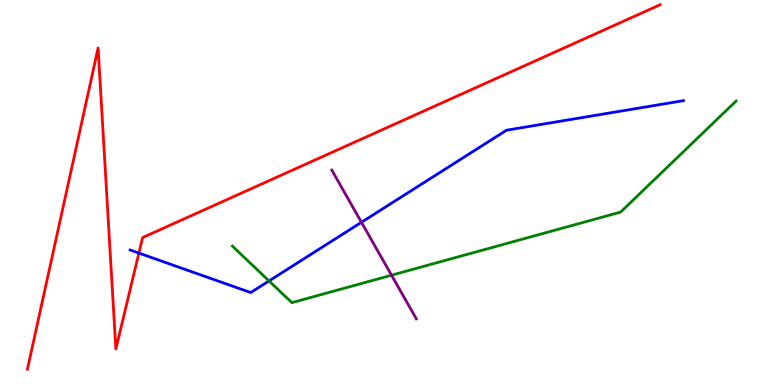[{'lines': ['blue', 'red'], 'intersections': [{'x': 1.79, 'y': 3.43}]}, {'lines': ['green', 'red'], 'intersections': []}, {'lines': ['purple', 'red'], 'intersections': []}, {'lines': ['blue', 'green'], 'intersections': [{'x': 3.47, 'y': 2.7}]}, {'lines': ['blue', 'purple'], 'intersections': [{'x': 4.66, 'y': 4.23}]}, {'lines': ['green', 'purple'], 'intersections': [{'x': 5.05, 'y': 2.85}]}]